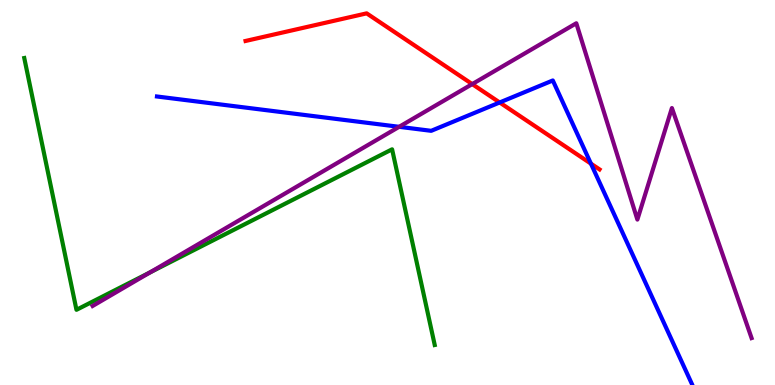[{'lines': ['blue', 'red'], 'intersections': [{'x': 6.45, 'y': 7.34}, {'x': 7.62, 'y': 5.75}]}, {'lines': ['green', 'red'], 'intersections': []}, {'lines': ['purple', 'red'], 'intersections': [{'x': 6.09, 'y': 7.82}]}, {'lines': ['blue', 'green'], 'intersections': []}, {'lines': ['blue', 'purple'], 'intersections': [{'x': 5.15, 'y': 6.71}]}, {'lines': ['green', 'purple'], 'intersections': [{'x': 1.94, 'y': 2.92}]}]